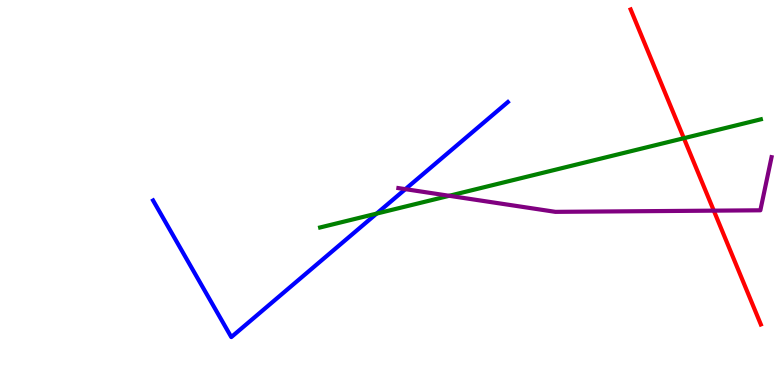[{'lines': ['blue', 'red'], 'intersections': []}, {'lines': ['green', 'red'], 'intersections': [{'x': 8.82, 'y': 6.41}]}, {'lines': ['purple', 'red'], 'intersections': [{'x': 9.21, 'y': 4.53}]}, {'lines': ['blue', 'green'], 'intersections': [{'x': 4.86, 'y': 4.45}]}, {'lines': ['blue', 'purple'], 'intersections': [{'x': 5.23, 'y': 5.09}]}, {'lines': ['green', 'purple'], 'intersections': [{'x': 5.8, 'y': 4.91}]}]